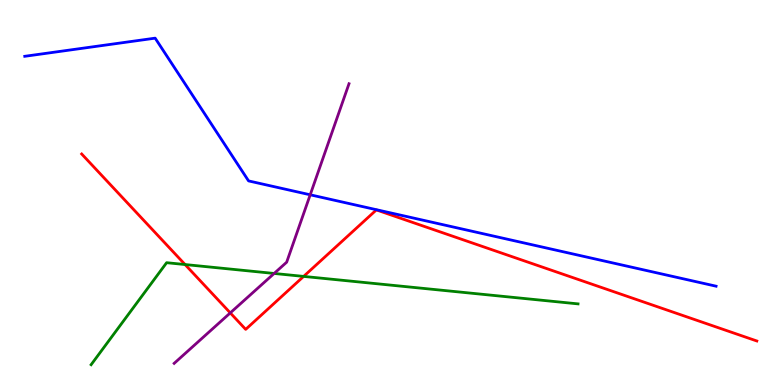[{'lines': ['blue', 'red'], 'intersections': []}, {'lines': ['green', 'red'], 'intersections': [{'x': 2.39, 'y': 3.13}, {'x': 3.92, 'y': 2.82}]}, {'lines': ['purple', 'red'], 'intersections': [{'x': 2.97, 'y': 1.87}]}, {'lines': ['blue', 'green'], 'intersections': []}, {'lines': ['blue', 'purple'], 'intersections': [{'x': 4.0, 'y': 4.94}]}, {'lines': ['green', 'purple'], 'intersections': [{'x': 3.54, 'y': 2.9}]}]